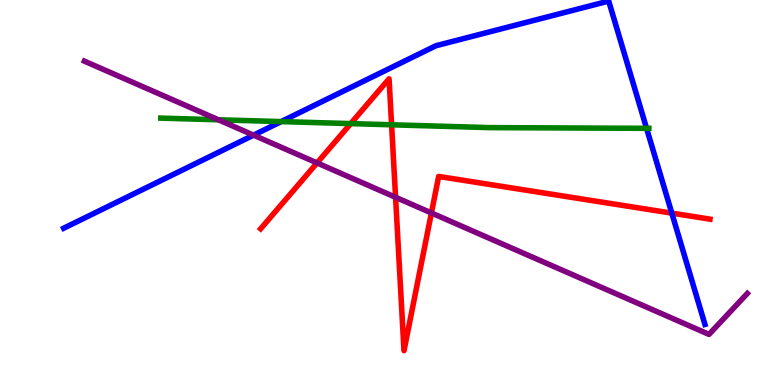[{'lines': ['blue', 'red'], 'intersections': [{'x': 8.67, 'y': 4.46}]}, {'lines': ['green', 'red'], 'intersections': [{'x': 4.53, 'y': 6.79}, {'x': 5.05, 'y': 6.76}]}, {'lines': ['purple', 'red'], 'intersections': [{'x': 4.09, 'y': 5.77}, {'x': 5.1, 'y': 4.88}, {'x': 5.57, 'y': 4.47}]}, {'lines': ['blue', 'green'], 'intersections': [{'x': 3.63, 'y': 6.84}, {'x': 8.34, 'y': 6.67}]}, {'lines': ['blue', 'purple'], 'intersections': [{'x': 3.27, 'y': 6.49}]}, {'lines': ['green', 'purple'], 'intersections': [{'x': 2.82, 'y': 6.89}]}]